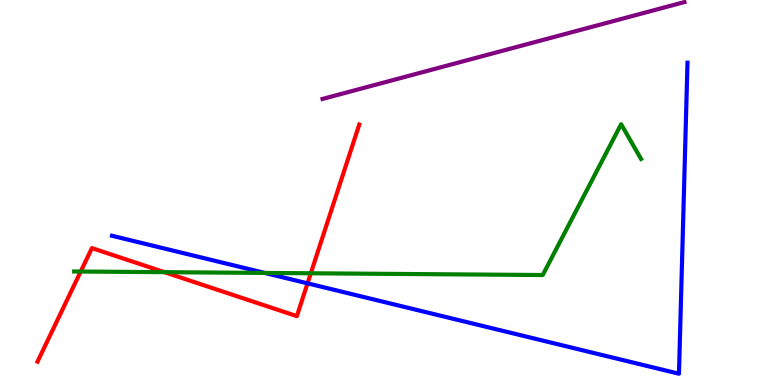[{'lines': ['blue', 'red'], 'intersections': [{'x': 3.97, 'y': 2.64}]}, {'lines': ['green', 'red'], 'intersections': [{'x': 1.04, 'y': 2.95}, {'x': 2.12, 'y': 2.93}, {'x': 4.01, 'y': 2.9}]}, {'lines': ['purple', 'red'], 'intersections': []}, {'lines': ['blue', 'green'], 'intersections': [{'x': 3.42, 'y': 2.91}]}, {'lines': ['blue', 'purple'], 'intersections': []}, {'lines': ['green', 'purple'], 'intersections': []}]